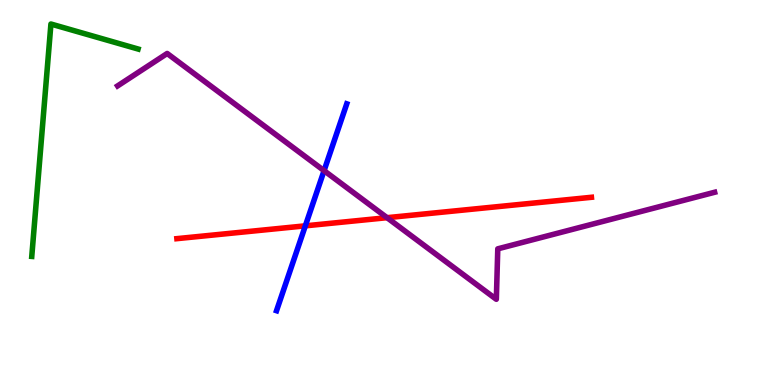[{'lines': ['blue', 'red'], 'intersections': [{'x': 3.94, 'y': 4.13}]}, {'lines': ['green', 'red'], 'intersections': []}, {'lines': ['purple', 'red'], 'intersections': [{'x': 4.99, 'y': 4.35}]}, {'lines': ['blue', 'green'], 'intersections': []}, {'lines': ['blue', 'purple'], 'intersections': [{'x': 4.18, 'y': 5.57}]}, {'lines': ['green', 'purple'], 'intersections': []}]